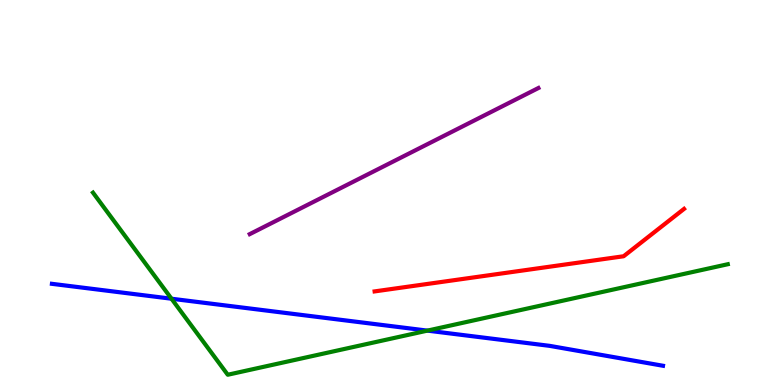[{'lines': ['blue', 'red'], 'intersections': []}, {'lines': ['green', 'red'], 'intersections': []}, {'lines': ['purple', 'red'], 'intersections': []}, {'lines': ['blue', 'green'], 'intersections': [{'x': 2.21, 'y': 2.24}, {'x': 5.51, 'y': 1.41}]}, {'lines': ['blue', 'purple'], 'intersections': []}, {'lines': ['green', 'purple'], 'intersections': []}]